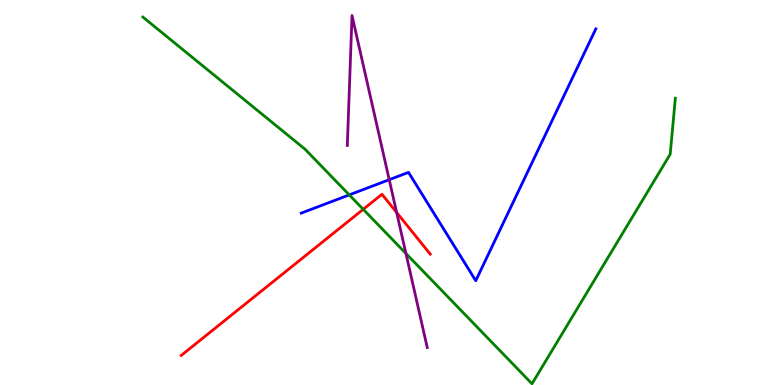[{'lines': ['blue', 'red'], 'intersections': []}, {'lines': ['green', 'red'], 'intersections': [{'x': 4.69, 'y': 4.56}]}, {'lines': ['purple', 'red'], 'intersections': [{'x': 5.12, 'y': 4.48}]}, {'lines': ['blue', 'green'], 'intersections': [{'x': 4.51, 'y': 4.94}]}, {'lines': ['blue', 'purple'], 'intersections': [{'x': 5.02, 'y': 5.33}]}, {'lines': ['green', 'purple'], 'intersections': [{'x': 5.24, 'y': 3.42}]}]